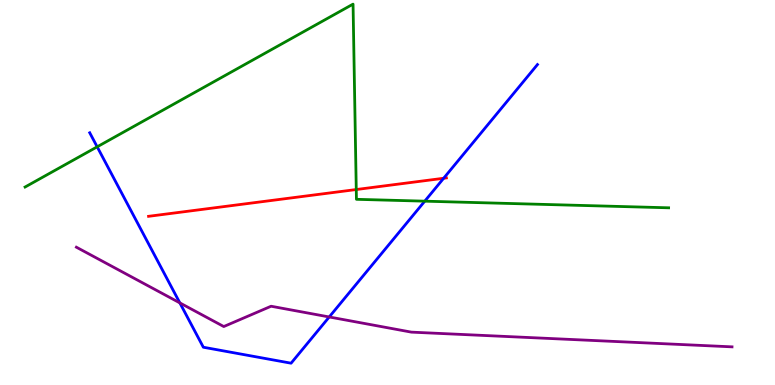[{'lines': ['blue', 'red'], 'intersections': [{'x': 5.72, 'y': 5.37}]}, {'lines': ['green', 'red'], 'intersections': [{'x': 4.6, 'y': 5.08}]}, {'lines': ['purple', 'red'], 'intersections': []}, {'lines': ['blue', 'green'], 'intersections': [{'x': 1.25, 'y': 6.19}, {'x': 5.48, 'y': 4.77}]}, {'lines': ['blue', 'purple'], 'intersections': [{'x': 2.32, 'y': 2.13}, {'x': 4.25, 'y': 1.77}]}, {'lines': ['green', 'purple'], 'intersections': []}]